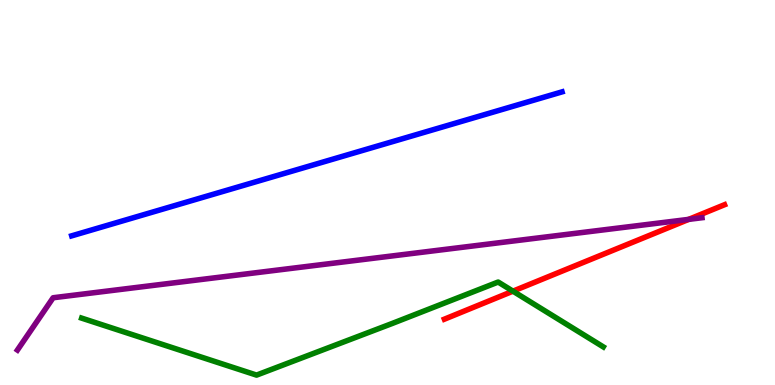[{'lines': ['blue', 'red'], 'intersections': []}, {'lines': ['green', 'red'], 'intersections': [{'x': 6.62, 'y': 2.44}]}, {'lines': ['purple', 'red'], 'intersections': [{'x': 8.89, 'y': 4.3}]}, {'lines': ['blue', 'green'], 'intersections': []}, {'lines': ['blue', 'purple'], 'intersections': []}, {'lines': ['green', 'purple'], 'intersections': []}]